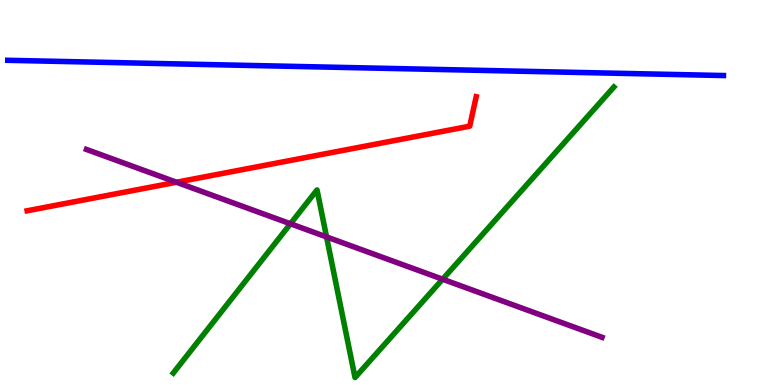[{'lines': ['blue', 'red'], 'intersections': []}, {'lines': ['green', 'red'], 'intersections': []}, {'lines': ['purple', 'red'], 'intersections': [{'x': 2.28, 'y': 5.27}]}, {'lines': ['blue', 'green'], 'intersections': []}, {'lines': ['blue', 'purple'], 'intersections': []}, {'lines': ['green', 'purple'], 'intersections': [{'x': 3.75, 'y': 4.19}, {'x': 4.21, 'y': 3.85}, {'x': 5.71, 'y': 2.75}]}]